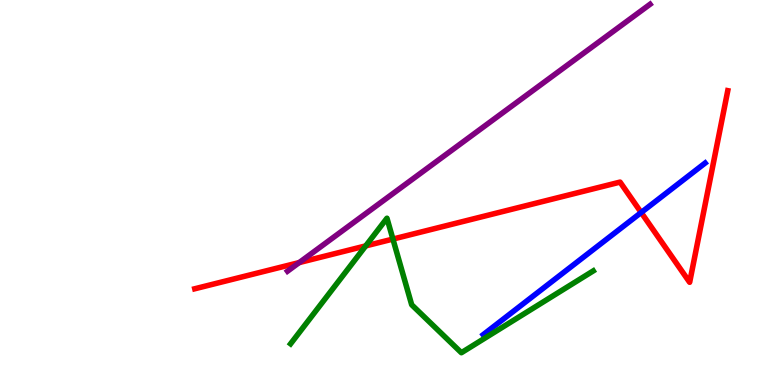[{'lines': ['blue', 'red'], 'intersections': [{'x': 8.27, 'y': 4.48}]}, {'lines': ['green', 'red'], 'intersections': [{'x': 4.72, 'y': 3.61}, {'x': 5.07, 'y': 3.79}]}, {'lines': ['purple', 'red'], 'intersections': [{'x': 3.86, 'y': 3.18}]}, {'lines': ['blue', 'green'], 'intersections': []}, {'lines': ['blue', 'purple'], 'intersections': []}, {'lines': ['green', 'purple'], 'intersections': []}]